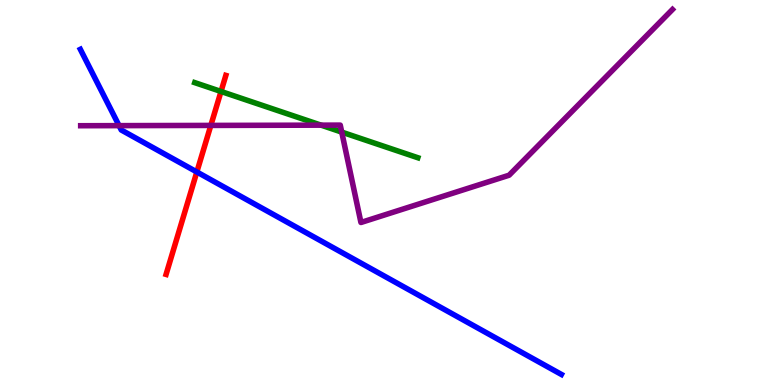[{'lines': ['blue', 'red'], 'intersections': [{'x': 2.54, 'y': 5.53}]}, {'lines': ['green', 'red'], 'intersections': [{'x': 2.85, 'y': 7.62}]}, {'lines': ['purple', 'red'], 'intersections': [{'x': 2.72, 'y': 6.74}]}, {'lines': ['blue', 'green'], 'intersections': []}, {'lines': ['blue', 'purple'], 'intersections': [{'x': 1.54, 'y': 6.74}]}, {'lines': ['green', 'purple'], 'intersections': [{'x': 4.14, 'y': 6.75}, {'x': 4.41, 'y': 6.57}]}]